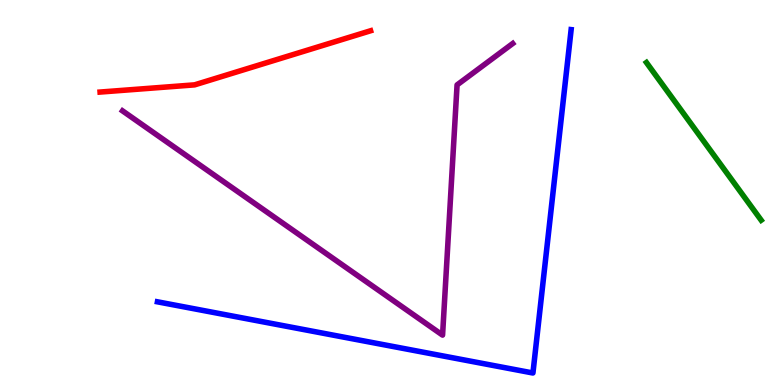[{'lines': ['blue', 'red'], 'intersections': []}, {'lines': ['green', 'red'], 'intersections': []}, {'lines': ['purple', 'red'], 'intersections': []}, {'lines': ['blue', 'green'], 'intersections': []}, {'lines': ['blue', 'purple'], 'intersections': []}, {'lines': ['green', 'purple'], 'intersections': []}]